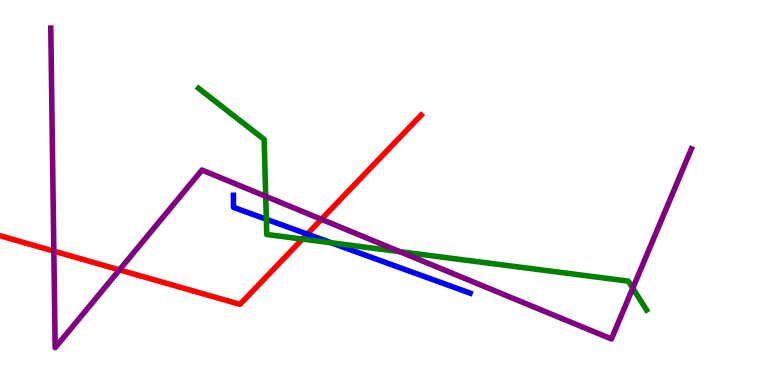[{'lines': ['blue', 'red'], 'intersections': [{'x': 3.96, 'y': 3.92}]}, {'lines': ['green', 'red'], 'intersections': [{'x': 3.9, 'y': 3.79}]}, {'lines': ['purple', 'red'], 'intersections': [{'x': 0.695, 'y': 3.48}, {'x': 1.54, 'y': 2.99}, {'x': 4.15, 'y': 4.3}]}, {'lines': ['blue', 'green'], 'intersections': [{'x': 3.44, 'y': 4.3}, {'x': 4.27, 'y': 3.69}]}, {'lines': ['blue', 'purple'], 'intersections': []}, {'lines': ['green', 'purple'], 'intersections': [{'x': 3.43, 'y': 4.9}, {'x': 5.16, 'y': 3.46}, {'x': 8.16, 'y': 2.51}]}]